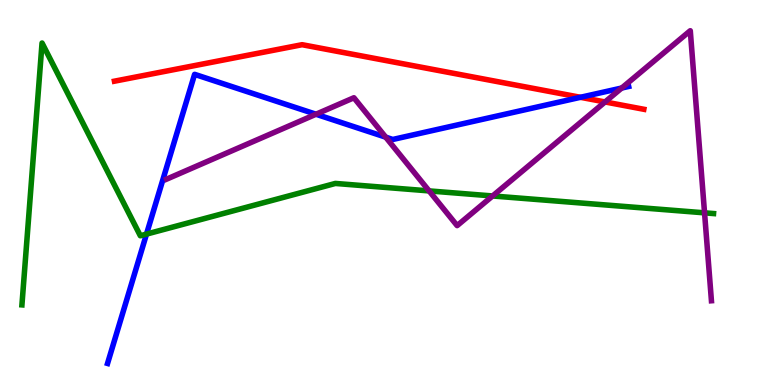[{'lines': ['blue', 'red'], 'intersections': [{'x': 7.49, 'y': 7.47}]}, {'lines': ['green', 'red'], 'intersections': []}, {'lines': ['purple', 'red'], 'intersections': [{'x': 7.81, 'y': 7.35}]}, {'lines': ['blue', 'green'], 'intersections': [{'x': 1.89, 'y': 3.92}]}, {'lines': ['blue', 'purple'], 'intersections': [{'x': 4.08, 'y': 7.03}, {'x': 4.98, 'y': 6.44}, {'x': 8.02, 'y': 7.71}]}, {'lines': ['green', 'purple'], 'intersections': [{'x': 5.54, 'y': 5.04}, {'x': 6.36, 'y': 4.91}, {'x': 9.09, 'y': 4.47}]}]